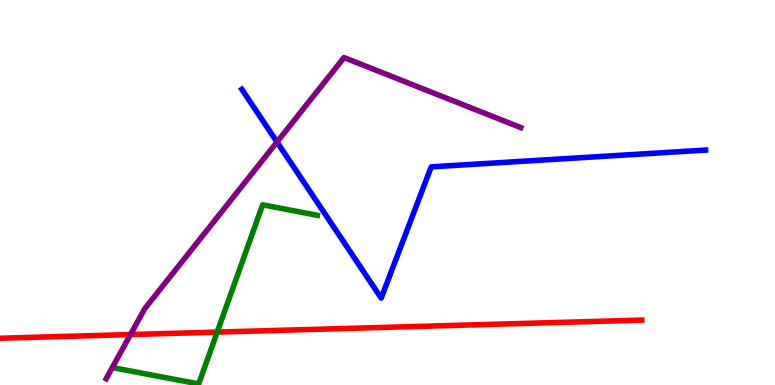[{'lines': ['blue', 'red'], 'intersections': []}, {'lines': ['green', 'red'], 'intersections': [{'x': 2.8, 'y': 1.37}]}, {'lines': ['purple', 'red'], 'intersections': [{'x': 1.68, 'y': 1.31}]}, {'lines': ['blue', 'green'], 'intersections': []}, {'lines': ['blue', 'purple'], 'intersections': [{'x': 3.57, 'y': 6.31}]}, {'lines': ['green', 'purple'], 'intersections': []}]